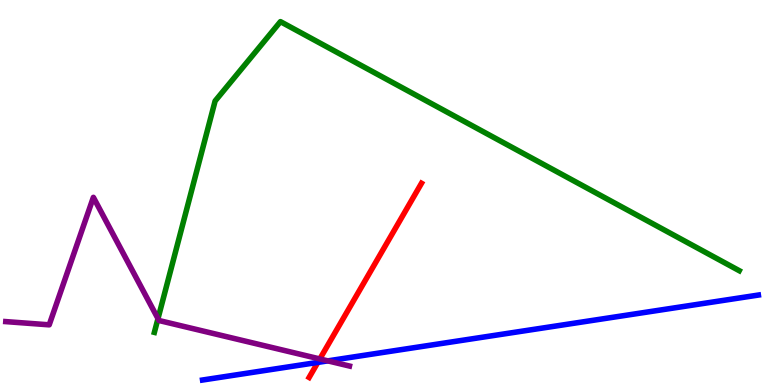[{'lines': ['blue', 'red'], 'intersections': [{'x': 4.1, 'y': 0.587}]}, {'lines': ['green', 'red'], 'intersections': []}, {'lines': ['purple', 'red'], 'intersections': [{'x': 4.13, 'y': 0.677}]}, {'lines': ['blue', 'green'], 'intersections': []}, {'lines': ['blue', 'purple'], 'intersections': [{'x': 4.23, 'y': 0.627}]}, {'lines': ['green', 'purple'], 'intersections': [{'x': 2.04, 'y': 1.72}]}]